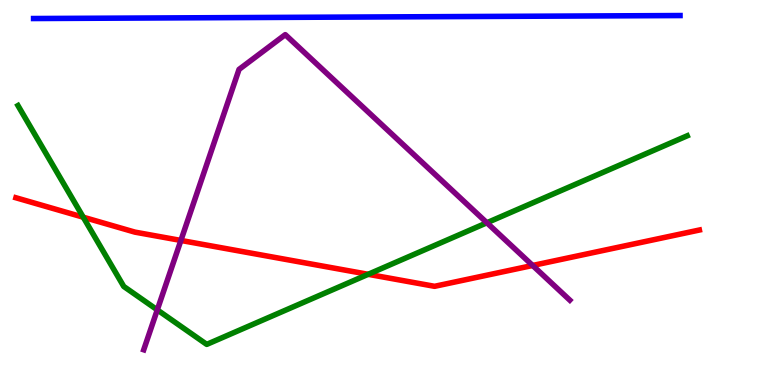[{'lines': ['blue', 'red'], 'intersections': []}, {'lines': ['green', 'red'], 'intersections': [{'x': 1.07, 'y': 4.36}, {'x': 4.75, 'y': 2.88}]}, {'lines': ['purple', 'red'], 'intersections': [{'x': 2.33, 'y': 3.75}, {'x': 6.87, 'y': 3.1}]}, {'lines': ['blue', 'green'], 'intersections': []}, {'lines': ['blue', 'purple'], 'intersections': []}, {'lines': ['green', 'purple'], 'intersections': [{'x': 2.03, 'y': 1.95}, {'x': 6.28, 'y': 4.21}]}]